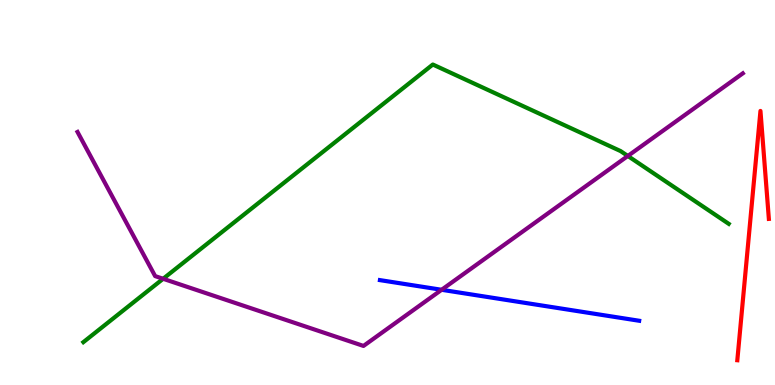[{'lines': ['blue', 'red'], 'intersections': []}, {'lines': ['green', 'red'], 'intersections': []}, {'lines': ['purple', 'red'], 'intersections': []}, {'lines': ['blue', 'green'], 'intersections': []}, {'lines': ['blue', 'purple'], 'intersections': [{'x': 5.7, 'y': 2.47}]}, {'lines': ['green', 'purple'], 'intersections': [{'x': 2.1, 'y': 2.76}, {'x': 8.1, 'y': 5.95}]}]